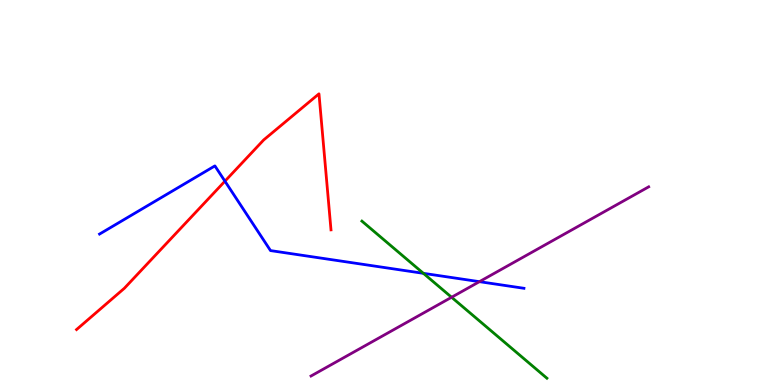[{'lines': ['blue', 'red'], 'intersections': [{'x': 2.9, 'y': 5.29}]}, {'lines': ['green', 'red'], 'intersections': []}, {'lines': ['purple', 'red'], 'intersections': []}, {'lines': ['blue', 'green'], 'intersections': [{'x': 5.46, 'y': 2.9}]}, {'lines': ['blue', 'purple'], 'intersections': [{'x': 6.19, 'y': 2.68}]}, {'lines': ['green', 'purple'], 'intersections': [{'x': 5.83, 'y': 2.28}]}]